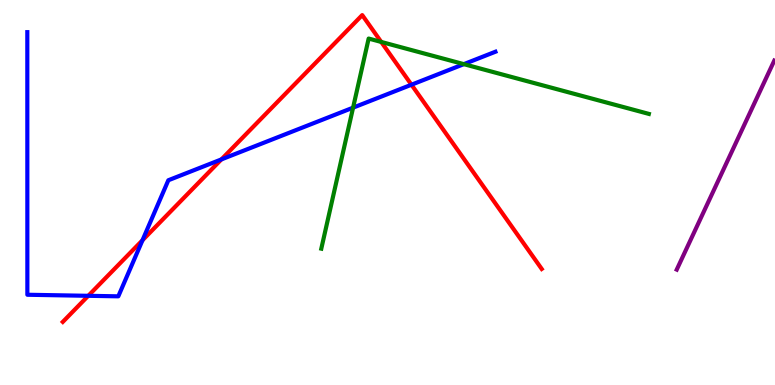[{'lines': ['blue', 'red'], 'intersections': [{'x': 1.14, 'y': 2.32}, {'x': 1.84, 'y': 3.76}, {'x': 2.86, 'y': 5.86}, {'x': 5.31, 'y': 7.8}]}, {'lines': ['green', 'red'], 'intersections': [{'x': 4.92, 'y': 8.91}]}, {'lines': ['purple', 'red'], 'intersections': []}, {'lines': ['blue', 'green'], 'intersections': [{'x': 4.56, 'y': 7.2}, {'x': 5.98, 'y': 8.33}]}, {'lines': ['blue', 'purple'], 'intersections': []}, {'lines': ['green', 'purple'], 'intersections': []}]